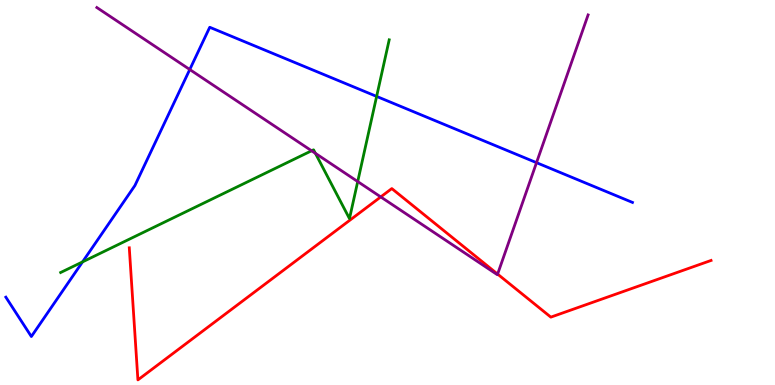[{'lines': ['blue', 'red'], 'intersections': []}, {'lines': ['green', 'red'], 'intersections': []}, {'lines': ['purple', 'red'], 'intersections': [{'x': 4.91, 'y': 4.89}, {'x': 6.42, 'y': 2.88}]}, {'lines': ['blue', 'green'], 'intersections': [{'x': 1.07, 'y': 3.2}, {'x': 4.86, 'y': 7.5}]}, {'lines': ['blue', 'purple'], 'intersections': [{'x': 2.45, 'y': 8.19}, {'x': 6.92, 'y': 5.77}]}, {'lines': ['green', 'purple'], 'intersections': [{'x': 4.02, 'y': 6.08}, {'x': 4.07, 'y': 6.02}, {'x': 4.62, 'y': 5.28}]}]